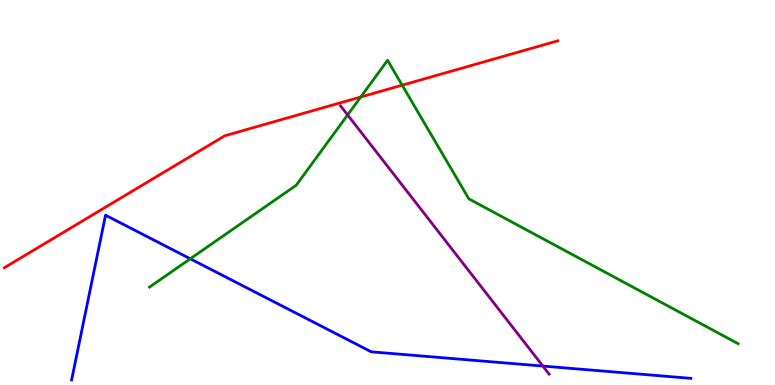[{'lines': ['blue', 'red'], 'intersections': []}, {'lines': ['green', 'red'], 'intersections': [{'x': 4.65, 'y': 7.48}, {'x': 5.19, 'y': 7.79}]}, {'lines': ['purple', 'red'], 'intersections': []}, {'lines': ['blue', 'green'], 'intersections': [{'x': 2.46, 'y': 3.28}]}, {'lines': ['blue', 'purple'], 'intersections': [{'x': 7.0, 'y': 0.492}]}, {'lines': ['green', 'purple'], 'intersections': [{'x': 4.49, 'y': 7.01}]}]